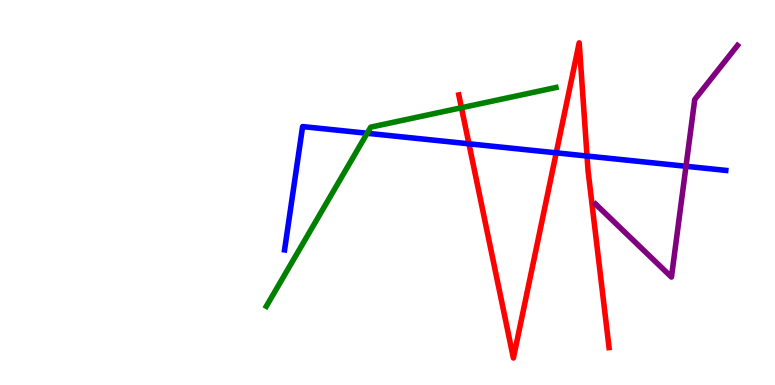[{'lines': ['blue', 'red'], 'intersections': [{'x': 6.05, 'y': 6.26}, {'x': 7.18, 'y': 6.03}, {'x': 7.57, 'y': 5.95}]}, {'lines': ['green', 'red'], 'intersections': [{'x': 5.95, 'y': 7.2}]}, {'lines': ['purple', 'red'], 'intersections': []}, {'lines': ['blue', 'green'], 'intersections': [{'x': 4.74, 'y': 6.54}]}, {'lines': ['blue', 'purple'], 'intersections': [{'x': 8.85, 'y': 5.68}]}, {'lines': ['green', 'purple'], 'intersections': []}]